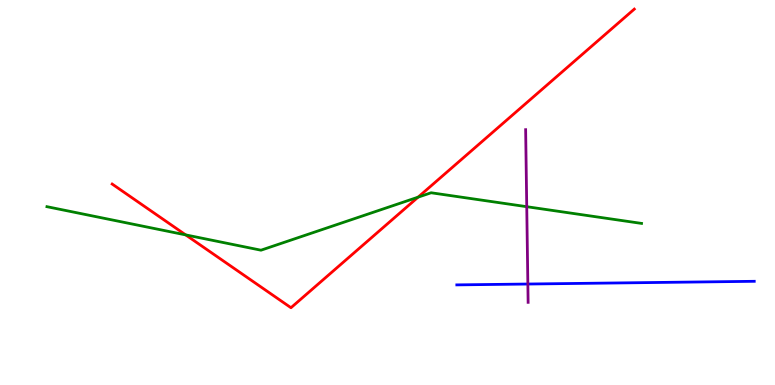[{'lines': ['blue', 'red'], 'intersections': []}, {'lines': ['green', 'red'], 'intersections': [{'x': 2.4, 'y': 3.9}, {'x': 5.39, 'y': 4.88}]}, {'lines': ['purple', 'red'], 'intersections': []}, {'lines': ['blue', 'green'], 'intersections': []}, {'lines': ['blue', 'purple'], 'intersections': [{'x': 6.81, 'y': 2.62}]}, {'lines': ['green', 'purple'], 'intersections': [{'x': 6.8, 'y': 4.63}]}]